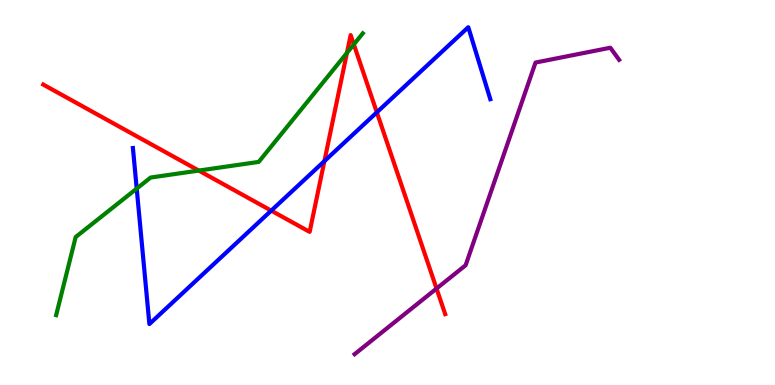[{'lines': ['blue', 'red'], 'intersections': [{'x': 3.5, 'y': 4.53}, {'x': 4.19, 'y': 5.81}, {'x': 4.86, 'y': 7.08}]}, {'lines': ['green', 'red'], 'intersections': [{'x': 2.56, 'y': 5.57}, {'x': 4.48, 'y': 8.63}, {'x': 4.57, 'y': 8.85}]}, {'lines': ['purple', 'red'], 'intersections': [{'x': 5.63, 'y': 2.5}]}, {'lines': ['blue', 'green'], 'intersections': [{'x': 1.76, 'y': 5.1}]}, {'lines': ['blue', 'purple'], 'intersections': []}, {'lines': ['green', 'purple'], 'intersections': []}]